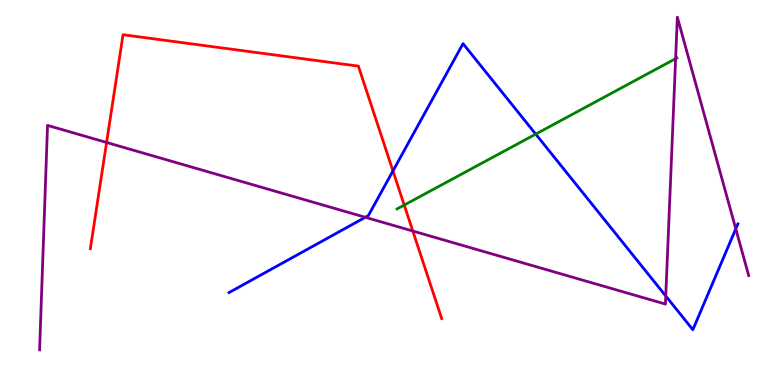[{'lines': ['blue', 'red'], 'intersections': [{'x': 5.07, 'y': 5.56}]}, {'lines': ['green', 'red'], 'intersections': [{'x': 5.22, 'y': 4.67}]}, {'lines': ['purple', 'red'], 'intersections': [{'x': 1.38, 'y': 6.3}, {'x': 5.33, 'y': 4.0}]}, {'lines': ['blue', 'green'], 'intersections': [{'x': 6.91, 'y': 6.52}]}, {'lines': ['blue', 'purple'], 'intersections': [{'x': 4.71, 'y': 4.36}, {'x': 8.59, 'y': 2.31}, {'x': 9.49, 'y': 4.06}]}, {'lines': ['green', 'purple'], 'intersections': [{'x': 8.72, 'y': 8.48}]}]